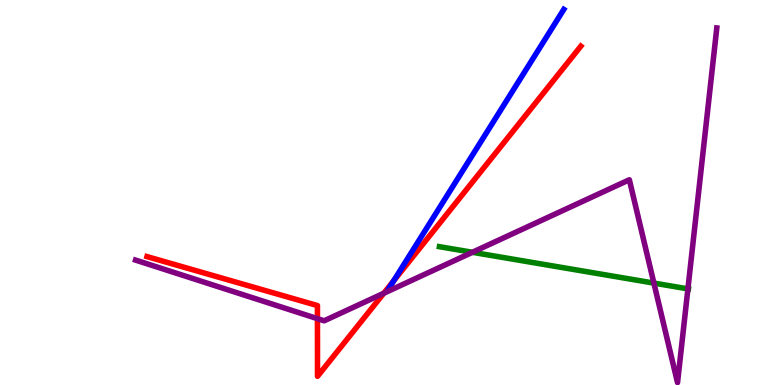[{'lines': ['blue', 'red'], 'intersections': [{'x': 5.08, 'y': 2.7}]}, {'lines': ['green', 'red'], 'intersections': []}, {'lines': ['purple', 'red'], 'intersections': [{'x': 4.1, 'y': 1.72}, {'x': 4.95, 'y': 2.38}]}, {'lines': ['blue', 'green'], 'intersections': []}, {'lines': ['blue', 'purple'], 'intersections': []}, {'lines': ['green', 'purple'], 'intersections': [{'x': 6.1, 'y': 3.45}, {'x': 8.44, 'y': 2.65}, {'x': 8.88, 'y': 2.5}]}]